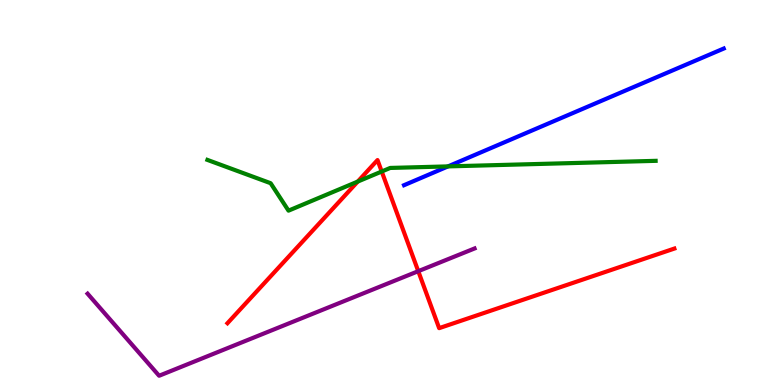[{'lines': ['blue', 'red'], 'intersections': []}, {'lines': ['green', 'red'], 'intersections': [{'x': 4.62, 'y': 5.28}, {'x': 4.93, 'y': 5.55}]}, {'lines': ['purple', 'red'], 'intersections': [{'x': 5.4, 'y': 2.96}]}, {'lines': ['blue', 'green'], 'intersections': [{'x': 5.78, 'y': 5.68}]}, {'lines': ['blue', 'purple'], 'intersections': []}, {'lines': ['green', 'purple'], 'intersections': []}]